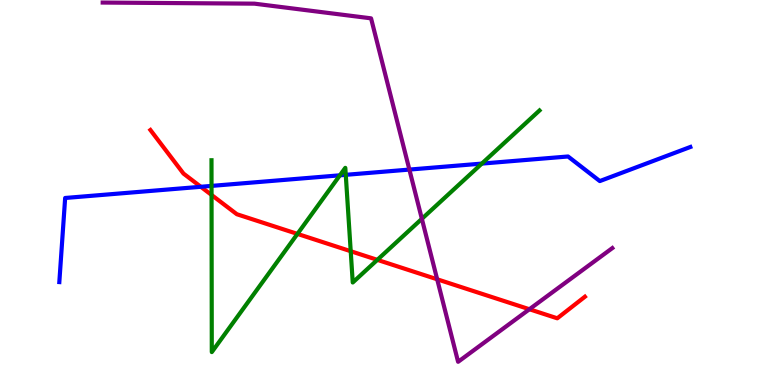[{'lines': ['blue', 'red'], 'intersections': [{'x': 2.59, 'y': 5.15}]}, {'lines': ['green', 'red'], 'intersections': [{'x': 2.73, 'y': 4.94}, {'x': 3.84, 'y': 3.92}, {'x': 4.53, 'y': 3.48}, {'x': 4.87, 'y': 3.25}]}, {'lines': ['purple', 'red'], 'intersections': [{'x': 5.64, 'y': 2.75}, {'x': 6.83, 'y': 1.97}]}, {'lines': ['blue', 'green'], 'intersections': [{'x': 2.73, 'y': 5.17}, {'x': 4.39, 'y': 5.45}, {'x': 4.46, 'y': 5.46}, {'x': 6.22, 'y': 5.75}]}, {'lines': ['blue', 'purple'], 'intersections': [{'x': 5.28, 'y': 5.6}]}, {'lines': ['green', 'purple'], 'intersections': [{'x': 5.44, 'y': 4.32}]}]